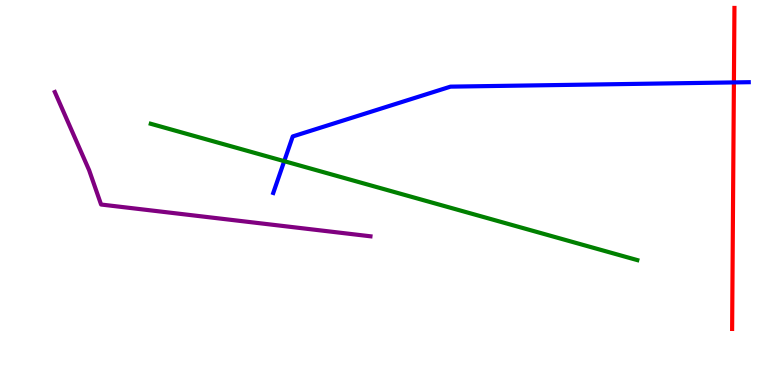[{'lines': ['blue', 'red'], 'intersections': [{'x': 9.47, 'y': 7.86}]}, {'lines': ['green', 'red'], 'intersections': []}, {'lines': ['purple', 'red'], 'intersections': []}, {'lines': ['blue', 'green'], 'intersections': [{'x': 3.67, 'y': 5.81}]}, {'lines': ['blue', 'purple'], 'intersections': []}, {'lines': ['green', 'purple'], 'intersections': []}]